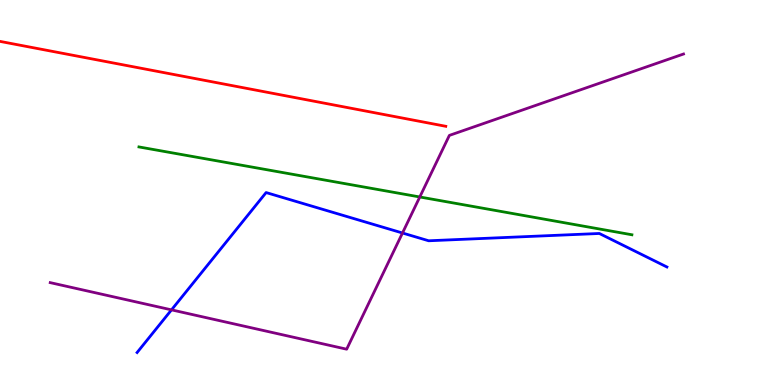[{'lines': ['blue', 'red'], 'intersections': []}, {'lines': ['green', 'red'], 'intersections': []}, {'lines': ['purple', 'red'], 'intersections': []}, {'lines': ['blue', 'green'], 'intersections': []}, {'lines': ['blue', 'purple'], 'intersections': [{'x': 2.21, 'y': 1.95}, {'x': 5.19, 'y': 3.95}]}, {'lines': ['green', 'purple'], 'intersections': [{'x': 5.42, 'y': 4.88}]}]